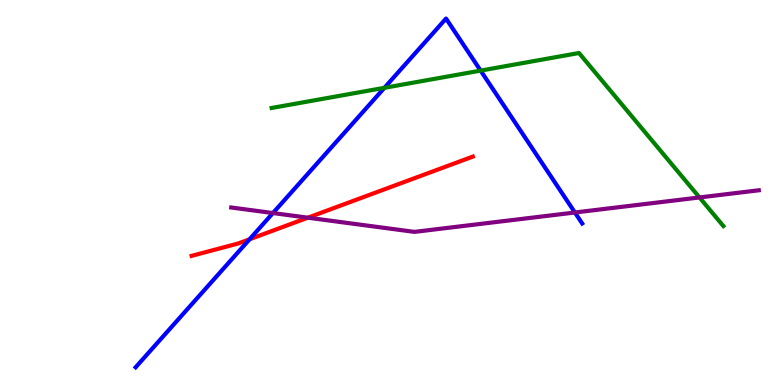[{'lines': ['blue', 'red'], 'intersections': [{'x': 3.22, 'y': 3.79}]}, {'lines': ['green', 'red'], 'intersections': []}, {'lines': ['purple', 'red'], 'intersections': [{'x': 3.97, 'y': 4.35}]}, {'lines': ['blue', 'green'], 'intersections': [{'x': 4.96, 'y': 7.72}, {'x': 6.2, 'y': 8.17}]}, {'lines': ['blue', 'purple'], 'intersections': [{'x': 3.52, 'y': 4.47}, {'x': 7.42, 'y': 4.48}]}, {'lines': ['green', 'purple'], 'intersections': [{'x': 9.03, 'y': 4.87}]}]